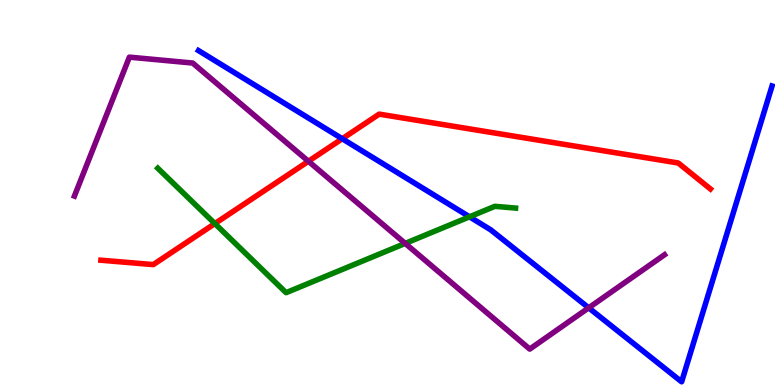[{'lines': ['blue', 'red'], 'intersections': [{'x': 4.42, 'y': 6.4}]}, {'lines': ['green', 'red'], 'intersections': [{'x': 2.77, 'y': 4.19}]}, {'lines': ['purple', 'red'], 'intersections': [{'x': 3.98, 'y': 5.81}]}, {'lines': ['blue', 'green'], 'intersections': [{'x': 6.06, 'y': 4.37}]}, {'lines': ['blue', 'purple'], 'intersections': [{'x': 7.6, 'y': 2.0}]}, {'lines': ['green', 'purple'], 'intersections': [{'x': 5.23, 'y': 3.68}]}]